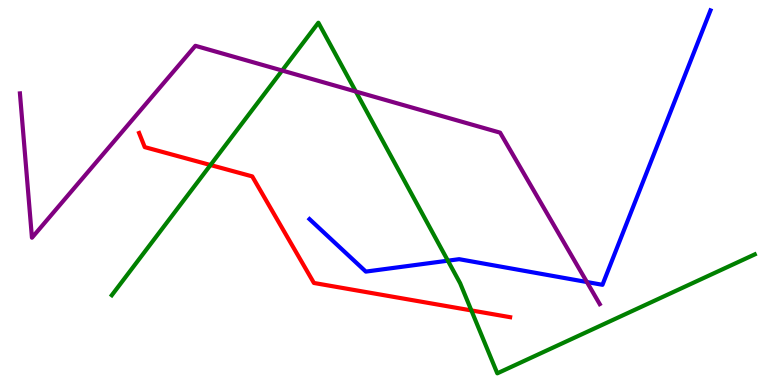[{'lines': ['blue', 'red'], 'intersections': []}, {'lines': ['green', 'red'], 'intersections': [{'x': 2.72, 'y': 5.71}, {'x': 6.08, 'y': 1.94}]}, {'lines': ['purple', 'red'], 'intersections': []}, {'lines': ['blue', 'green'], 'intersections': [{'x': 5.78, 'y': 3.23}]}, {'lines': ['blue', 'purple'], 'intersections': [{'x': 7.57, 'y': 2.67}]}, {'lines': ['green', 'purple'], 'intersections': [{'x': 3.64, 'y': 8.17}, {'x': 4.59, 'y': 7.62}]}]